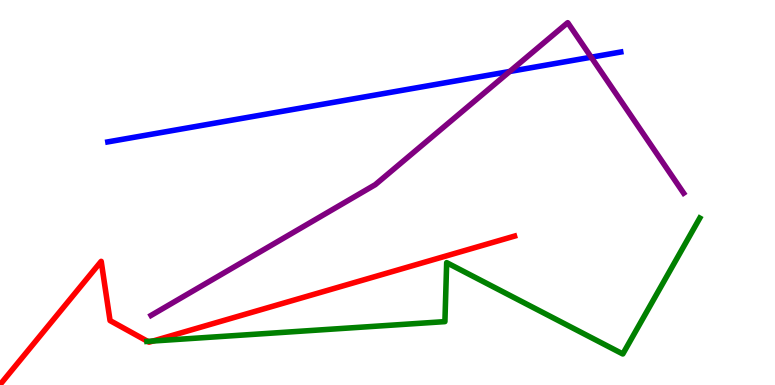[{'lines': ['blue', 'red'], 'intersections': []}, {'lines': ['green', 'red'], 'intersections': [{'x': 1.91, 'y': 1.13}, {'x': 1.97, 'y': 1.14}]}, {'lines': ['purple', 'red'], 'intersections': []}, {'lines': ['blue', 'green'], 'intersections': []}, {'lines': ['blue', 'purple'], 'intersections': [{'x': 6.58, 'y': 8.14}, {'x': 7.63, 'y': 8.51}]}, {'lines': ['green', 'purple'], 'intersections': []}]